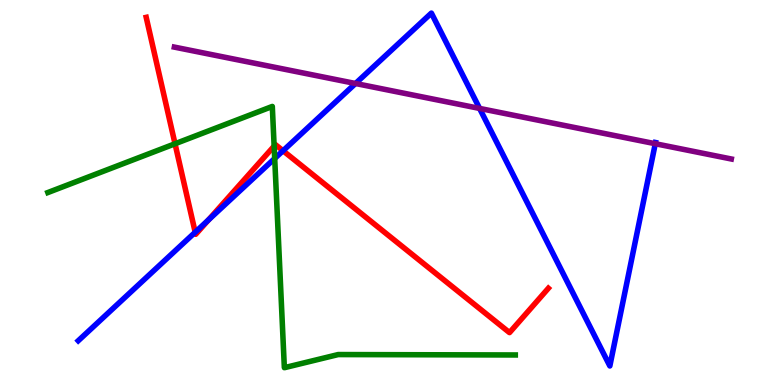[{'lines': ['blue', 'red'], 'intersections': [{'x': 2.52, 'y': 3.97}, {'x': 2.69, 'y': 4.29}, {'x': 3.65, 'y': 6.08}]}, {'lines': ['green', 'red'], 'intersections': [{'x': 2.26, 'y': 6.27}, {'x': 3.54, 'y': 6.21}]}, {'lines': ['purple', 'red'], 'intersections': []}, {'lines': ['blue', 'green'], 'intersections': [{'x': 3.54, 'y': 5.88}]}, {'lines': ['blue', 'purple'], 'intersections': [{'x': 4.59, 'y': 7.83}, {'x': 6.19, 'y': 7.18}, {'x': 8.46, 'y': 6.27}]}, {'lines': ['green', 'purple'], 'intersections': []}]